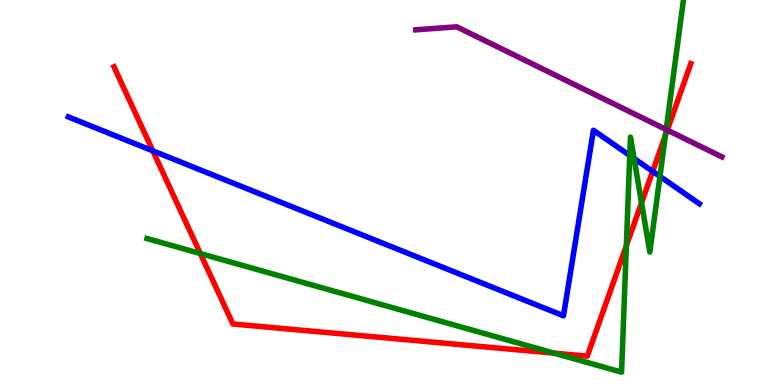[{'lines': ['blue', 'red'], 'intersections': [{'x': 1.97, 'y': 6.08}, {'x': 8.42, 'y': 5.55}]}, {'lines': ['green', 'red'], 'intersections': [{'x': 2.58, 'y': 3.41}, {'x': 7.15, 'y': 0.827}, {'x': 8.08, 'y': 3.62}, {'x': 8.28, 'y': 4.73}, {'x': 8.59, 'y': 6.48}]}, {'lines': ['purple', 'red'], 'intersections': [{'x': 8.61, 'y': 6.62}]}, {'lines': ['blue', 'green'], 'intersections': [{'x': 8.13, 'y': 5.96}, {'x': 8.18, 'y': 5.88}, {'x': 8.52, 'y': 5.42}]}, {'lines': ['blue', 'purple'], 'intersections': []}, {'lines': ['green', 'purple'], 'intersections': [{'x': 8.6, 'y': 6.63}]}]